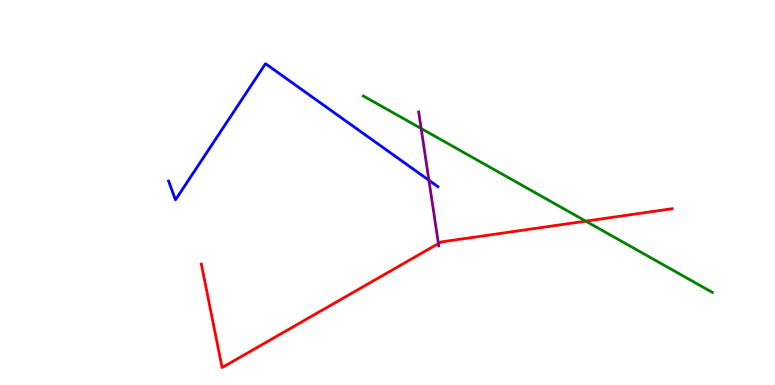[{'lines': ['blue', 'red'], 'intersections': []}, {'lines': ['green', 'red'], 'intersections': [{'x': 7.56, 'y': 4.26}]}, {'lines': ['purple', 'red'], 'intersections': [{'x': 5.66, 'y': 3.67}]}, {'lines': ['blue', 'green'], 'intersections': []}, {'lines': ['blue', 'purple'], 'intersections': [{'x': 5.53, 'y': 5.32}]}, {'lines': ['green', 'purple'], 'intersections': [{'x': 5.43, 'y': 6.66}]}]